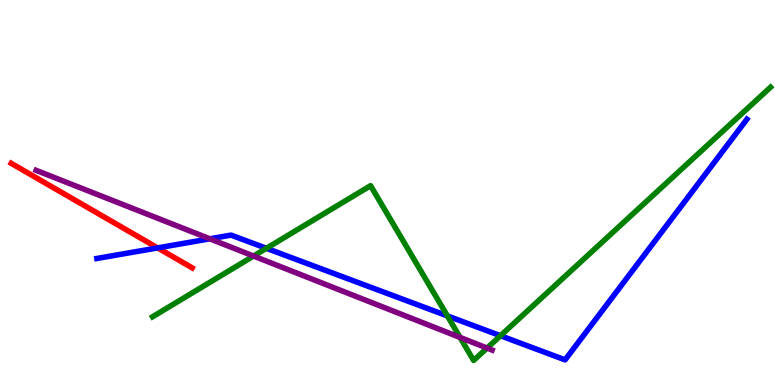[{'lines': ['blue', 'red'], 'intersections': [{'x': 2.03, 'y': 3.56}]}, {'lines': ['green', 'red'], 'intersections': []}, {'lines': ['purple', 'red'], 'intersections': []}, {'lines': ['blue', 'green'], 'intersections': [{'x': 3.44, 'y': 3.55}, {'x': 5.77, 'y': 1.79}, {'x': 6.46, 'y': 1.28}]}, {'lines': ['blue', 'purple'], 'intersections': [{'x': 2.71, 'y': 3.8}]}, {'lines': ['green', 'purple'], 'intersections': [{'x': 3.27, 'y': 3.35}, {'x': 5.94, 'y': 1.24}, {'x': 6.28, 'y': 0.959}]}]